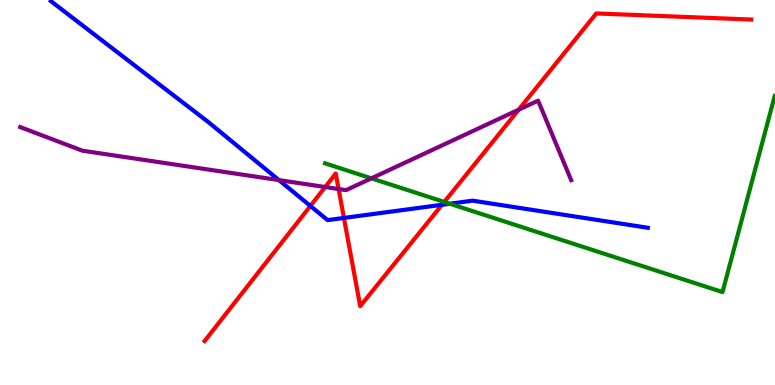[{'lines': ['blue', 'red'], 'intersections': [{'x': 4.0, 'y': 4.65}, {'x': 4.44, 'y': 4.34}, {'x': 5.7, 'y': 4.68}]}, {'lines': ['green', 'red'], 'intersections': [{'x': 5.73, 'y': 4.75}]}, {'lines': ['purple', 'red'], 'intersections': [{'x': 4.2, 'y': 5.14}, {'x': 4.37, 'y': 5.09}, {'x': 6.69, 'y': 7.15}]}, {'lines': ['blue', 'green'], 'intersections': [{'x': 5.8, 'y': 4.71}]}, {'lines': ['blue', 'purple'], 'intersections': [{'x': 3.6, 'y': 5.32}]}, {'lines': ['green', 'purple'], 'intersections': [{'x': 4.79, 'y': 5.37}]}]